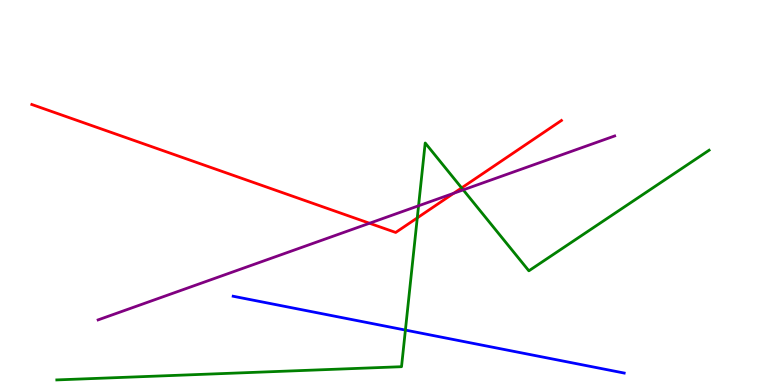[{'lines': ['blue', 'red'], 'intersections': []}, {'lines': ['green', 'red'], 'intersections': [{'x': 5.38, 'y': 4.34}, {'x': 5.96, 'y': 5.12}]}, {'lines': ['purple', 'red'], 'intersections': [{'x': 4.77, 'y': 4.2}, {'x': 5.85, 'y': 4.98}]}, {'lines': ['blue', 'green'], 'intersections': [{'x': 5.23, 'y': 1.43}]}, {'lines': ['blue', 'purple'], 'intersections': []}, {'lines': ['green', 'purple'], 'intersections': [{'x': 5.4, 'y': 4.65}, {'x': 5.98, 'y': 5.07}]}]